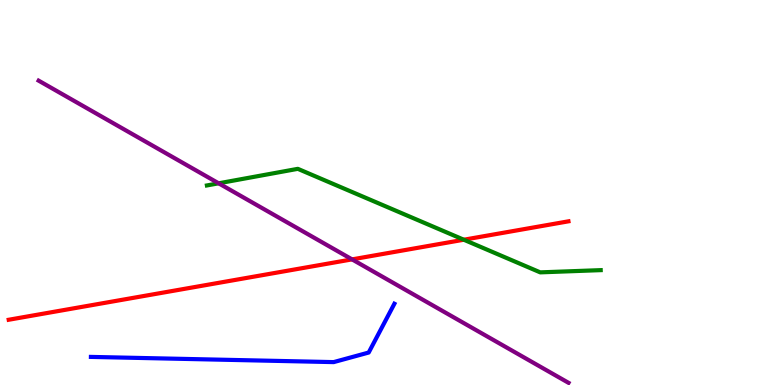[{'lines': ['blue', 'red'], 'intersections': []}, {'lines': ['green', 'red'], 'intersections': [{'x': 5.98, 'y': 3.77}]}, {'lines': ['purple', 'red'], 'intersections': [{'x': 4.54, 'y': 3.26}]}, {'lines': ['blue', 'green'], 'intersections': []}, {'lines': ['blue', 'purple'], 'intersections': []}, {'lines': ['green', 'purple'], 'intersections': [{'x': 2.82, 'y': 5.24}]}]